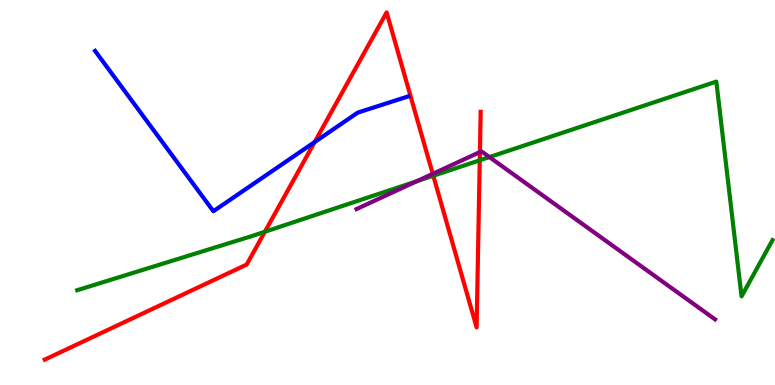[{'lines': ['blue', 'red'], 'intersections': [{'x': 4.06, 'y': 6.31}]}, {'lines': ['green', 'red'], 'intersections': [{'x': 3.42, 'y': 3.98}, {'x': 5.59, 'y': 5.44}, {'x': 6.19, 'y': 5.84}]}, {'lines': ['purple', 'red'], 'intersections': [{'x': 5.58, 'y': 5.48}, {'x': 6.19, 'y': 6.05}]}, {'lines': ['blue', 'green'], 'intersections': []}, {'lines': ['blue', 'purple'], 'intersections': []}, {'lines': ['green', 'purple'], 'intersections': [{'x': 5.38, 'y': 5.29}, {'x': 6.32, 'y': 5.92}]}]